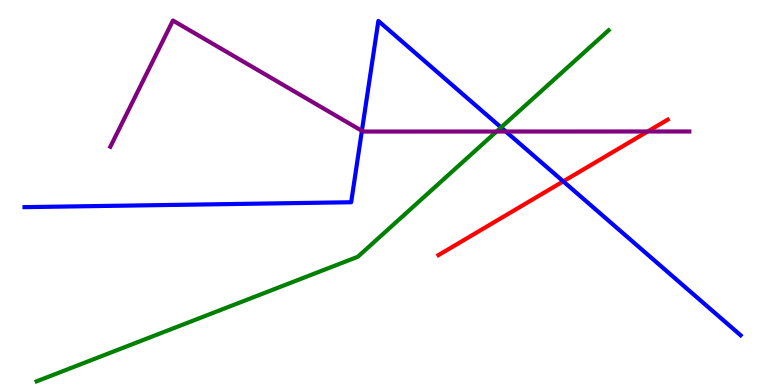[{'lines': ['blue', 'red'], 'intersections': [{'x': 7.27, 'y': 5.29}]}, {'lines': ['green', 'red'], 'intersections': []}, {'lines': ['purple', 'red'], 'intersections': [{'x': 8.36, 'y': 6.58}]}, {'lines': ['blue', 'green'], 'intersections': [{'x': 6.47, 'y': 6.69}]}, {'lines': ['blue', 'purple'], 'intersections': [{'x': 4.67, 'y': 6.6}, {'x': 6.53, 'y': 6.58}]}, {'lines': ['green', 'purple'], 'intersections': [{'x': 6.41, 'y': 6.58}]}]